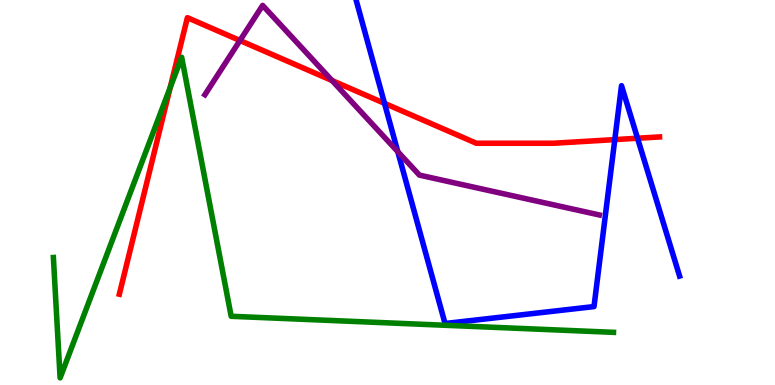[{'lines': ['blue', 'red'], 'intersections': [{'x': 4.96, 'y': 7.32}, {'x': 7.93, 'y': 6.37}, {'x': 8.23, 'y': 6.41}]}, {'lines': ['green', 'red'], 'intersections': [{'x': 2.2, 'y': 7.73}]}, {'lines': ['purple', 'red'], 'intersections': [{'x': 3.1, 'y': 8.95}, {'x': 4.28, 'y': 7.91}]}, {'lines': ['blue', 'green'], 'intersections': []}, {'lines': ['blue', 'purple'], 'intersections': [{'x': 5.13, 'y': 6.06}]}, {'lines': ['green', 'purple'], 'intersections': []}]